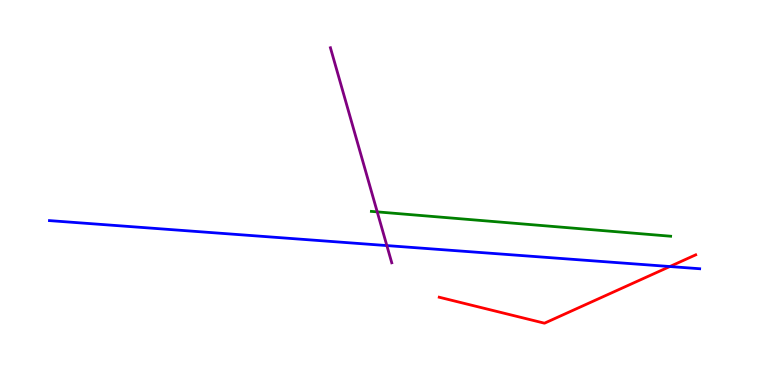[{'lines': ['blue', 'red'], 'intersections': [{'x': 8.64, 'y': 3.08}]}, {'lines': ['green', 'red'], 'intersections': []}, {'lines': ['purple', 'red'], 'intersections': []}, {'lines': ['blue', 'green'], 'intersections': []}, {'lines': ['blue', 'purple'], 'intersections': [{'x': 4.99, 'y': 3.62}]}, {'lines': ['green', 'purple'], 'intersections': [{'x': 4.87, 'y': 4.5}]}]